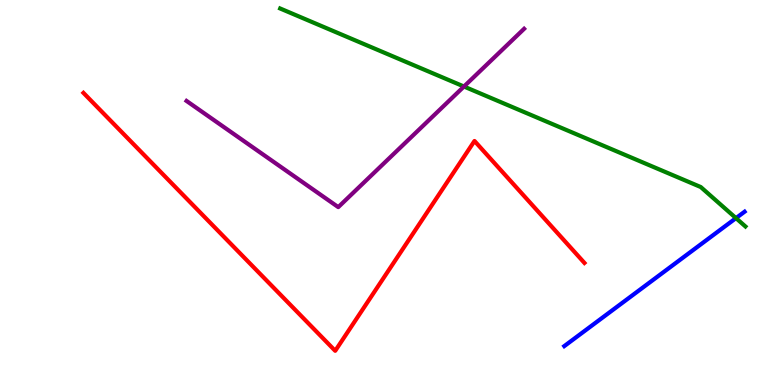[{'lines': ['blue', 'red'], 'intersections': []}, {'lines': ['green', 'red'], 'intersections': []}, {'lines': ['purple', 'red'], 'intersections': []}, {'lines': ['blue', 'green'], 'intersections': [{'x': 9.5, 'y': 4.33}]}, {'lines': ['blue', 'purple'], 'intersections': []}, {'lines': ['green', 'purple'], 'intersections': [{'x': 5.99, 'y': 7.75}]}]